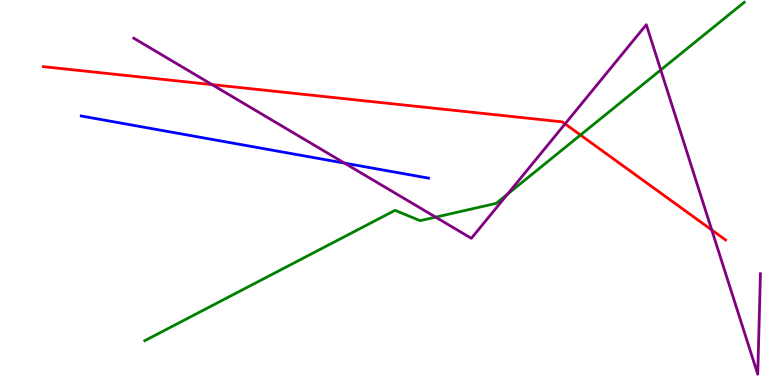[{'lines': ['blue', 'red'], 'intersections': []}, {'lines': ['green', 'red'], 'intersections': [{'x': 7.49, 'y': 6.49}]}, {'lines': ['purple', 'red'], 'intersections': [{'x': 2.74, 'y': 7.8}, {'x': 7.29, 'y': 6.78}, {'x': 9.18, 'y': 4.03}]}, {'lines': ['blue', 'green'], 'intersections': []}, {'lines': ['blue', 'purple'], 'intersections': [{'x': 4.44, 'y': 5.76}]}, {'lines': ['green', 'purple'], 'intersections': [{'x': 5.62, 'y': 4.36}, {'x': 6.55, 'y': 4.96}, {'x': 8.53, 'y': 8.18}]}]